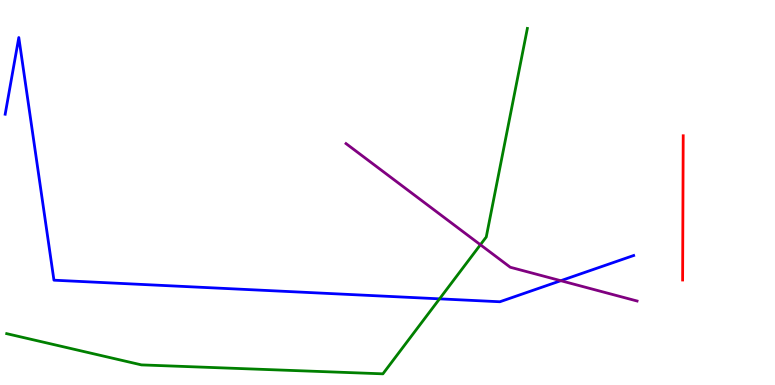[{'lines': ['blue', 'red'], 'intersections': []}, {'lines': ['green', 'red'], 'intersections': []}, {'lines': ['purple', 'red'], 'intersections': []}, {'lines': ['blue', 'green'], 'intersections': [{'x': 5.67, 'y': 2.24}]}, {'lines': ['blue', 'purple'], 'intersections': [{'x': 7.24, 'y': 2.71}]}, {'lines': ['green', 'purple'], 'intersections': [{'x': 6.2, 'y': 3.64}]}]